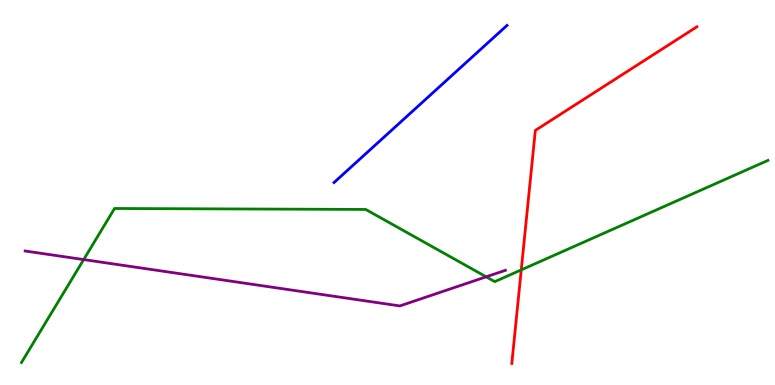[{'lines': ['blue', 'red'], 'intersections': []}, {'lines': ['green', 'red'], 'intersections': [{'x': 6.73, 'y': 2.99}]}, {'lines': ['purple', 'red'], 'intersections': []}, {'lines': ['blue', 'green'], 'intersections': []}, {'lines': ['blue', 'purple'], 'intersections': []}, {'lines': ['green', 'purple'], 'intersections': [{'x': 1.08, 'y': 3.26}, {'x': 6.27, 'y': 2.81}]}]